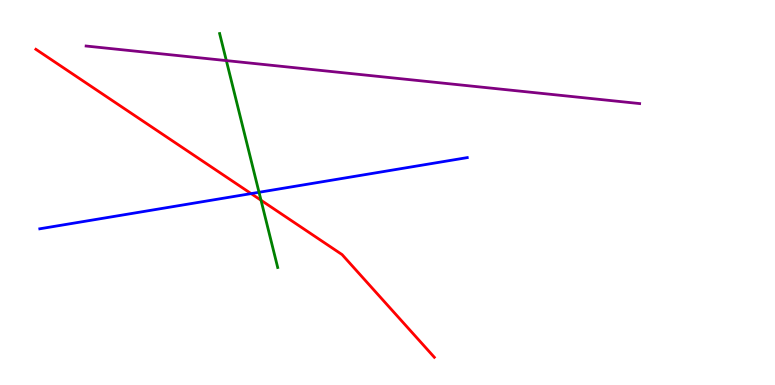[{'lines': ['blue', 'red'], 'intersections': [{'x': 3.24, 'y': 4.97}]}, {'lines': ['green', 'red'], 'intersections': [{'x': 3.37, 'y': 4.8}]}, {'lines': ['purple', 'red'], 'intersections': []}, {'lines': ['blue', 'green'], 'intersections': [{'x': 3.34, 'y': 5.01}]}, {'lines': ['blue', 'purple'], 'intersections': []}, {'lines': ['green', 'purple'], 'intersections': [{'x': 2.92, 'y': 8.43}]}]